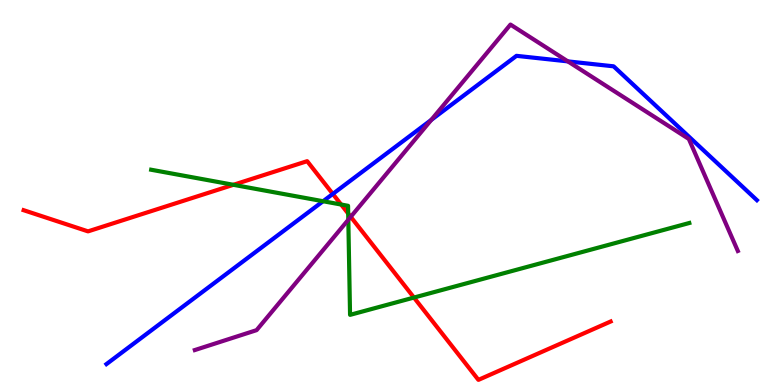[{'lines': ['blue', 'red'], 'intersections': [{'x': 4.29, 'y': 4.96}]}, {'lines': ['green', 'red'], 'intersections': [{'x': 3.01, 'y': 5.2}, {'x': 4.4, 'y': 4.69}, {'x': 4.49, 'y': 4.45}, {'x': 5.34, 'y': 2.27}]}, {'lines': ['purple', 'red'], 'intersections': [{'x': 4.53, 'y': 4.37}]}, {'lines': ['blue', 'green'], 'intersections': [{'x': 4.17, 'y': 4.77}]}, {'lines': ['blue', 'purple'], 'intersections': [{'x': 5.56, 'y': 6.89}, {'x': 7.33, 'y': 8.41}]}, {'lines': ['green', 'purple'], 'intersections': [{'x': 4.49, 'y': 4.29}]}]